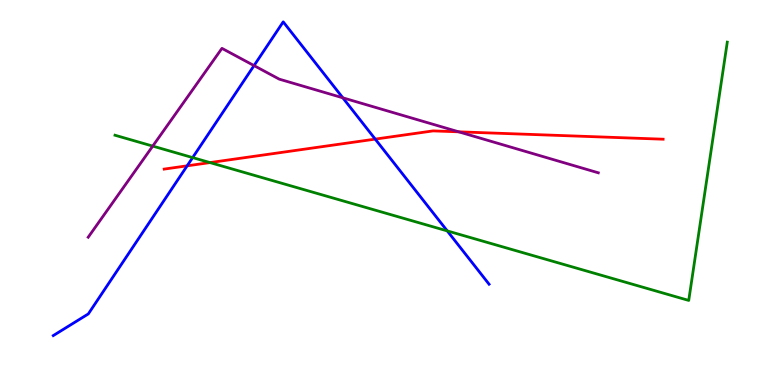[{'lines': ['blue', 'red'], 'intersections': [{'x': 2.41, 'y': 5.69}, {'x': 4.84, 'y': 6.39}]}, {'lines': ['green', 'red'], 'intersections': [{'x': 2.71, 'y': 5.78}]}, {'lines': ['purple', 'red'], 'intersections': [{'x': 5.92, 'y': 6.58}]}, {'lines': ['blue', 'green'], 'intersections': [{'x': 2.49, 'y': 5.91}, {'x': 5.77, 'y': 4.0}]}, {'lines': ['blue', 'purple'], 'intersections': [{'x': 3.28, 'y': 8.3}, {'x': 4.42, 'y': 7.46}]}, {'lines': ['green', 'purple'], 'intersections': [{'x': 1.97, 'y': 6.21}]}]